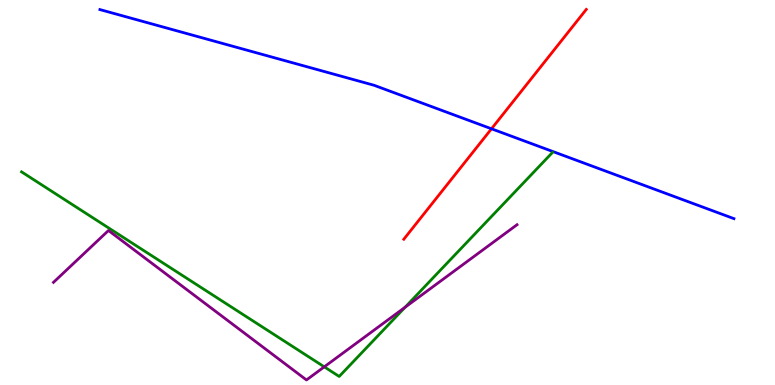[{'lines': ['blue', 'red'], 'intersections': [{'x': 6.34, 'y': 6.65}]}, {'lines': ['green', 'red'], 'intersections': []}, {'lines': ['purple', 'red'], 'intersections': []}, {'lines': ['blue', 'green'], 'intersections': []}, {'lines': ['blue', 'purple'], 'intersections': []}, {'lines': ['green', 'purple'], 'intersections': [{'x': 4.18, 'y': 0.472}, {'x': 5.23, 'y': 2.02}]}]